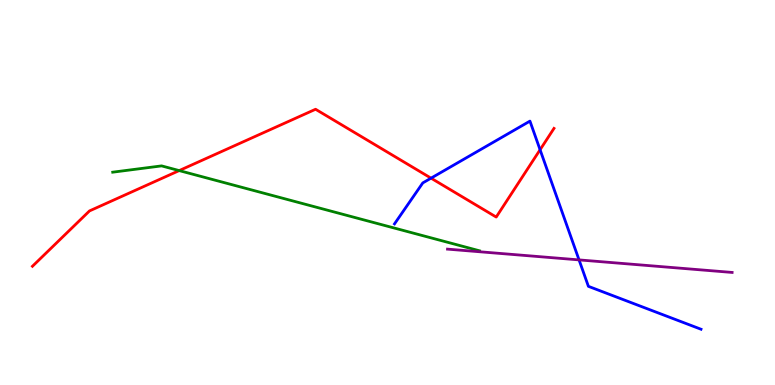[{'lines': ['blue', 'red'], 'intersections': [{'x': 5.56, 'y': 5.37}, {'x': 6.97, 'y': 6.11}]}, {'lines': ['green', 'red'], 'intersections': [{'x': 2.31, 'y': 5.57}]}, {'lines': ['purple', 'red'], 'intersections': []}, {'lines': ['blue', 'green'], 'intersections': []}, {'lines': ['blue', 'purple'], 'intersections': [{'x': 7.47, 'y': 3.25}]}, {'lines': ['green', 'purple'], 'intersections': []}]